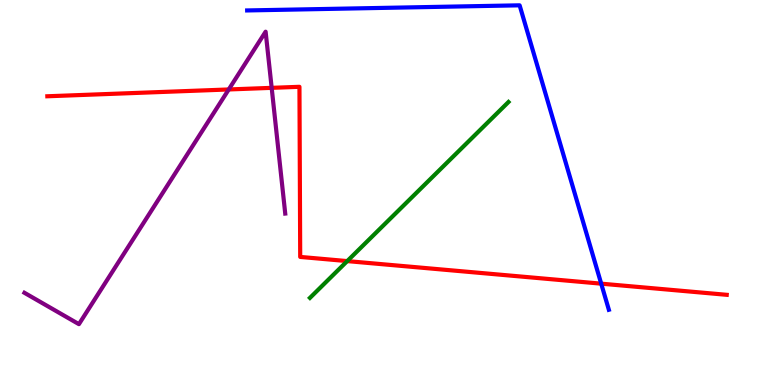[{'lines': ['blue', 'red'], 'intersections': [{'x': 7.76, 'y': 2.63}]}, {'lines': ['green', 'red'], 'intersections': [{'x': 4.48, 'y': 3.22}]}, {'lines': ['purple', 'red'], 'intersections': [{'x': 2.95, 'y': 7.68}, {'x': 3.51, 'y': 7.72}]}, {'lines': ['blue', 'green'], 'intersections': []}, {'lines': ['blue', 'purple'], 'intersections': []}, {'lines': ['green', 'purple'], 'intersections': []}]